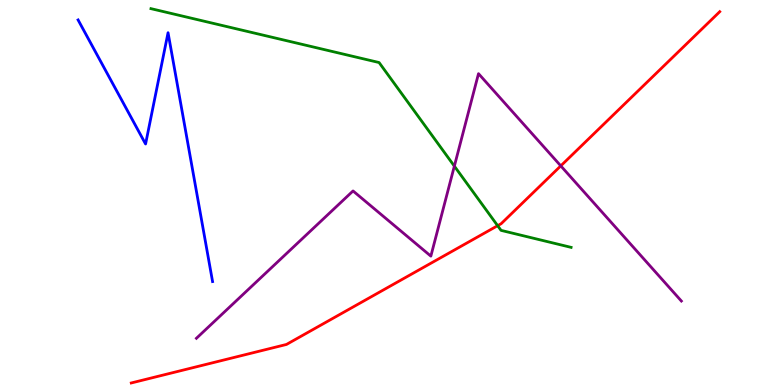[{'lines': ['blue', 'red'], 'intersections': []}, {'lines': ['green', 'red'], 'intersections': [{'x': 6.42, 'y': 4.14}]}, {'lines': ['purple', 'red'], 'intersections': [{'x': 7.24, 'y': 5.69}]}, {'lines': ['blue', 'green'], 'intersections': []}, {'lines': ['blue', 'purple'], 'intersections': []}, {'lines': ['green', 'purple'], 'intersections': [{'x': 5.86, 'y': 5.68}]}]